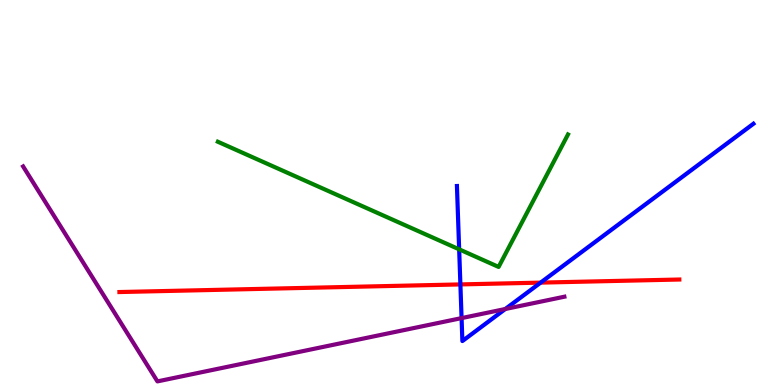[{'lines': ['blue', 'red'], 'intersections': [{'x': 5.94, 'y': 2.61}, {'x': 6.98, 'y': 2.66}]}, {'lines': ['green', 'red'], 'intersections': []}, {'lines': ['purple', 'red'], 'intersections': []}, {'lines': ['blue', 'green'], 'intersections': [{'x': 5.92, 'y': 3.52}]}, {'lines': ['blue', 'purple'], 'intersections': [{'x': 5.96, 'y': 1.74}, {'x': 6.52, 'y': 1.97}]}, {'lines': ['green', 'purple'], 'intersections': []}]